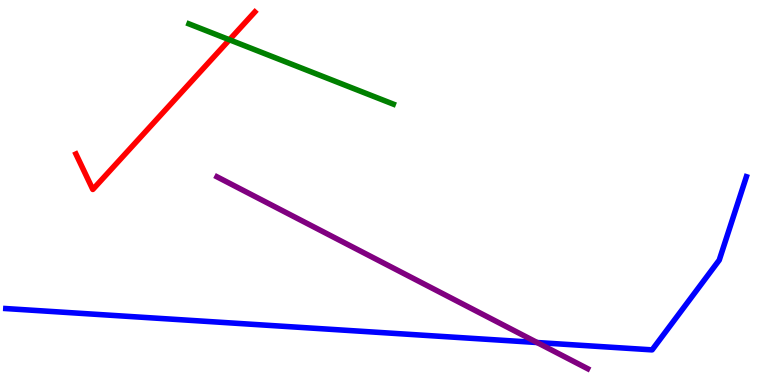[{'lines': ['blue', 'red'], 'intersections': []}, {'lines': ['green', 'red'], 'intersections': [{'x': 2.96, 'y': 8.97}]}, {'lines': ['purple', 'red'], 'intersections': []}, {'lines': ['blue', 'green'], 'intersections': []}, {'lines': ['blue', 'purple'], 'intersections': [{'x': 6.93, 'y': 1.1}]}, {'lines': ['green', 'purple'], 'intersections': []}]